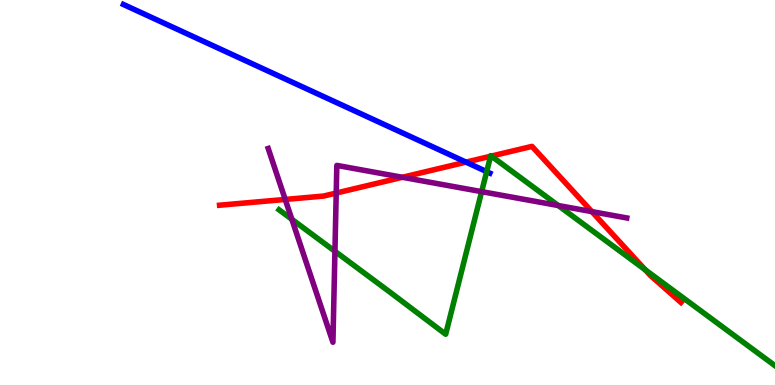[{'lines': ['blue', 'red'], 'intersections': [{'x': 6.01, 'y': 5.79}]}, {'lines': ['green', 'red'], 'intersections': [{'x': 6.33, 'y': 5.94}, {'x': 6.34, 'y': 5.95}, {'x': 8.33, 'y': 2.99}]}, {'lines': ['purple', 'red'], 'intersections': [{'x': 3.68, 'y': 4.82}, {'x': 4.34, 'y': 4.99}, {'x': 5.19, 'y': 5.4}, {'x': 7.64, 'y': 4.5}]}, {'lines': ['blue', 'green'], 'intersections': [{'x': 6.28, 'y': 5.54}]}, {'lines': ['blue', 'purple'], 'intersections': []}, {'lines': ['green', 'purple'], 'intersections': [{'x': 3.77, 'y': 4.3}, {'x': 4.32, 'y': 3.47}, {'x': 6.21, 'y': 5.02}, {'x': 7.2, 'y': 4.66}]}]